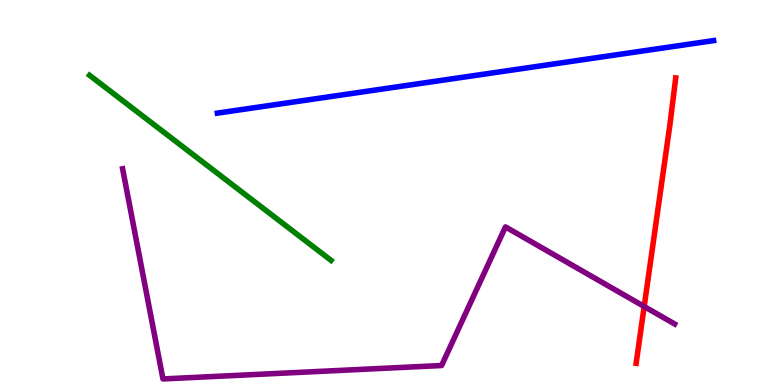[{'lines': ['blue', 'red'], 'intersections': []}, {'lines': ['green', 'red'], 'intersections': []}, {'lines': ['purple', 'red'], 'intersections': [{'x': 8.31, 'y': 2.04}]}, {'lines': ['blue', 'green'], 'intersections': []}, {'lines': ['blue', 'purple'], 'intersections': []}, {'lines': ['green', 'purple'], 'intersections': []}]